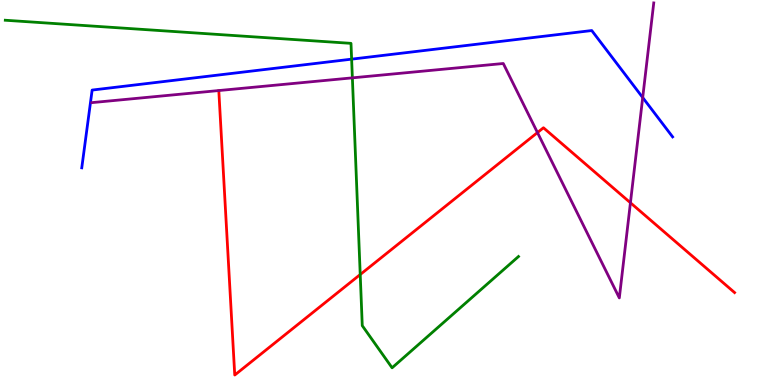[{'lines': ['blue', 'red'], 'intersections': []}, {'lines': ['green', 'red'], 'intersections': [{'x': 4.65, 'y': 2.87}]}, {'lines': ['purple', 'red'], 'intersections': [{'x': 6.94, 'y': 6.56}, {'x': 8.13, 'y': 4.73}]}, {'lines': ['blue', 'green'], 'intersections': [{'x': 4.54, 'y': 8.46}]}, {'lines': ['blue', 'purple'], 'intersections': [{'x': 8.29, 'y': 7.47}]}, {'lines': ['green', 'purple'], 'intersections': [{'x': 4.55, 'y': 7.98}]}]